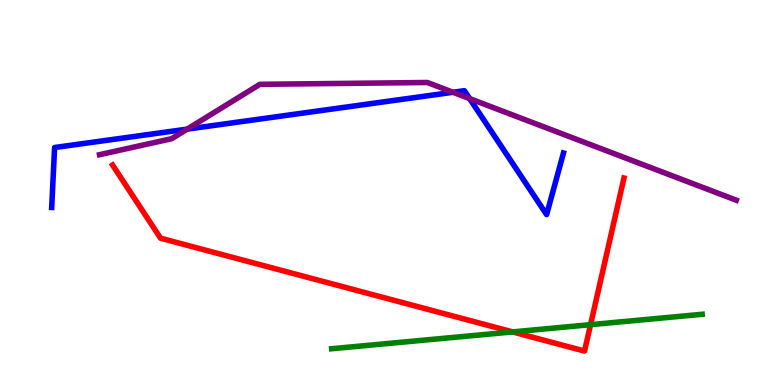[{'lines': ['blue', 'red'], 'intersections': []}, {'lines': ['green', 'red'], 'intersections': [{'x': 6.61, 'y': 1.38}, {'x': 7.62, 'y': 1.57}]}, {'lines': ['purple', 'red'], 'intersections': []}, {'lines': ['blue', 'green'], 'intersections': []}, {'lines': ['blue', 'purple'], 'intersections': [{'x': 2.41, 'y': 6.65}, {'x': 5.84, 'y': 7.6}, {'x': 6.06, 'y': 7.44}]}, {'lines': ['green', 'purple'], 'intersections': []}]